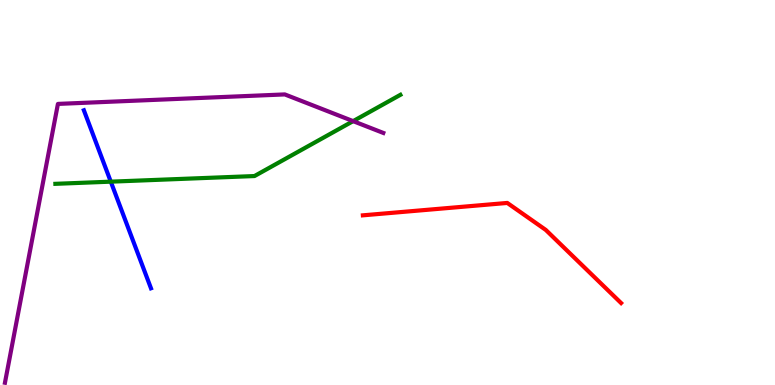[{'lines': ['blue', 'red'], 'intersections': []}, {'lines': ['green', 'red'], 'intersections': []}, {'lines': ['purple', 'red'], 'intersections': []}, {'lines': ['blue', 'green'], 'intersections': [{'x': 1.43, 'y': 5.28}]}, {'lines': ['blue', 'purple'], 'intersections': []}, {'lines': ['green', 'purple'], 'intersections': [{'x': 4.56, 'y': 6.85}]}]